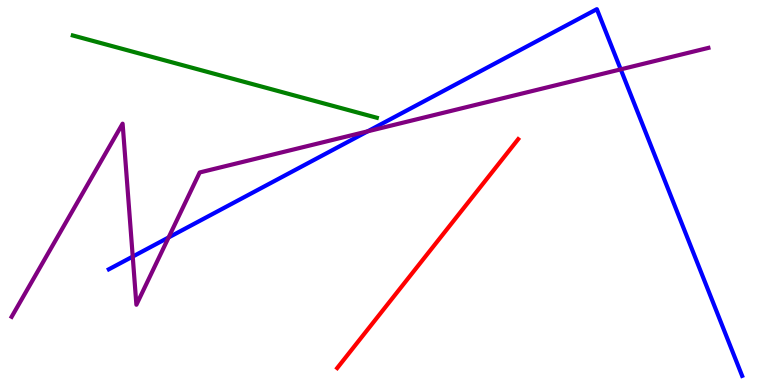[{'lines': ['blue', 'red'], 'intersections': []}, {'lines': ['green', 'red'], 'intersections': []}, {'lines': ['purple', 'red'], 'intersections': []}, {'lines': ['blue', 'green'], 'intersections': []}, {'lines': ['blue', 'purple'], 'intersections': [{'x': 1.71, 'y': 3.34}, {'x': 2.18, 'y': 3.83}, {'x': 4.74, 'y': 6.59}, {'x': 8.01, 'y': 8.2}]}, {'lines': ['green', 'purple'], 'intersections': []}]